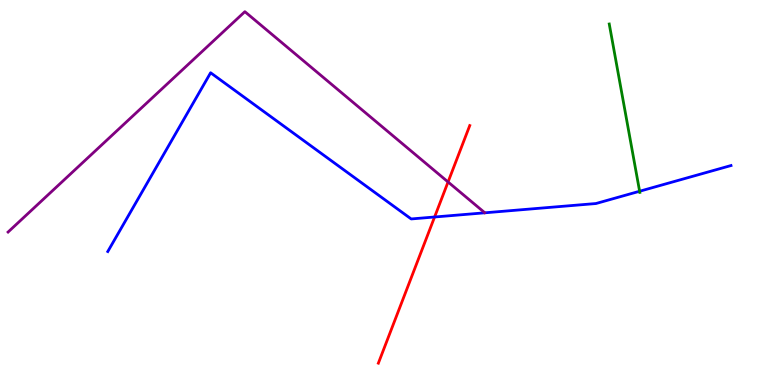[{'lines': ['blue', 'red'], 'intersections': [{'x': 5.61, 'y': 4.36}]}, {'lines': ['green', 'red'], 'intersections': []}, {'lines': ['purple', 'red'], 'intersections': [{'x': 5.78, 'y': 5.27}]}, {'lines': ['blue', 'green'], 'intersections': [{'x': 8.25, 'y': 5.03}]}, {'lines': ['blue', 'purple'], 'intersections': []}, {'lines': ['green', 'purple'], 'intersections': []}]